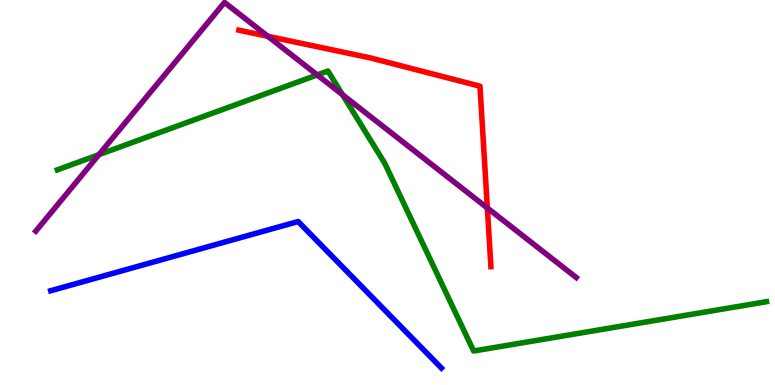[{'lines': ['blue', 'red'], 'intersections': []}, {'lines': ['green', 'red'], 'intersections': []}, {'lines': ['purple', 'red'], 'intersections': [{'x': 3.46, 'y': 9.06}, {'x': 6.29, 'y': 4.6}]}, {'lines': ['blue', 'green'], 'intersections': []}, {'lines': ['blue', 'purple'], 'intersections': []}, {'lines': ['green', 'purple'], 'intersections': [{'x': 1.28, 'y': 5.98}, {'x': 4.09, 'y': 8.05}, {'x': 4.42, 'y': 7.54}]}]